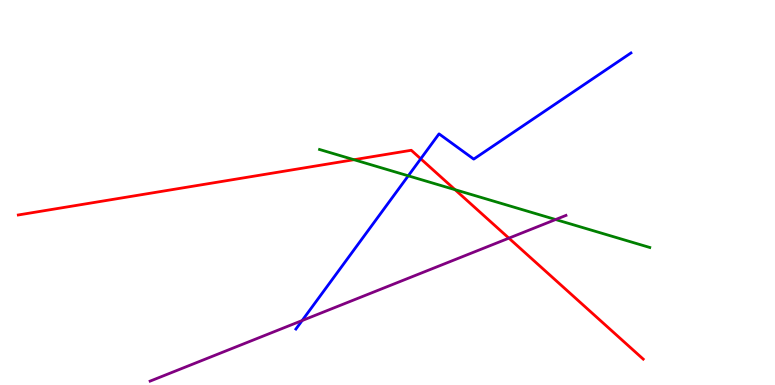[{'lines': ['blue', 'red'], 'intersections': [{'x': 5.43, 'y': 5.88}]}, {'lines': ['green', 'red'], 'intersections': [{'x': 4.57, 'y': 5.85}, {'x': 5.87, 'y': 5.07}]}, {'lines': ['purple', 'red'], 'intersections': [{'x': 6.57, 'y': 3.81}]}, {'lines': ['blue', 'green'], 'intersections': [{'x': 5.27, 'y': 5.43}]}, {'lines': ['blue', 'purple'], 'intersections': [{'x': 3.9, 'y': 1.67}]}, {'lines': ['green', 'purple'], 'intersections': [{'x': 7.17, 'y': 4.3}]}]